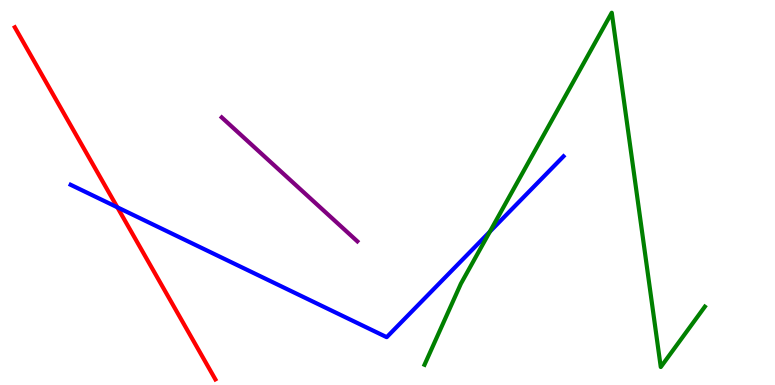[{'lines': ['blue', 'red'], 'intersections': [{'x': 1.51, 'y': 4.62}]}, {'lines': ['green', 'red'], 'intersections': []}, {'lines': ['purple', 'red'], 'intersections': []}, {'lines': ['blue', 'green'], 'intersections': [{'x': 6.32, 'y': 3.98}]}, {'lines': ['blue', 'purple'], 'intersections': []}, {'lines': ['green', 'purple'], 'intersections': []}]